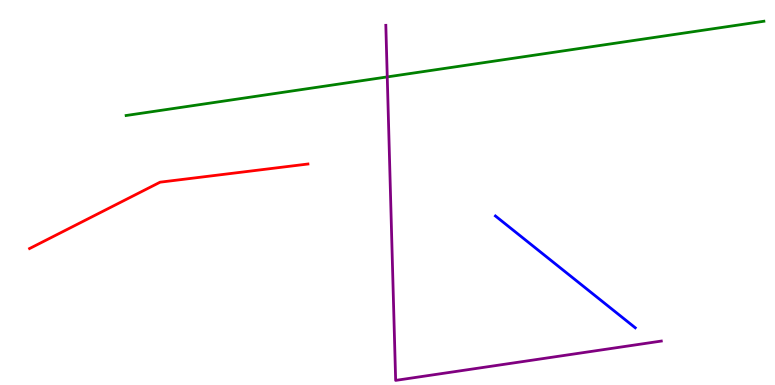[{'lines': ['blue', 'red'], 'intersections': []}, {'lines': ['green', 'red'], 'intersections': []}, {'lines': ['purple', 'red'], 'intersections': []}, {'lines': ['blue', 'green'], 'intersections': []}, {'lines': ['blue', 'purple'], 'intersections': []}, {'lines': ['green', 'purple'], 'intersections': [{'x': 5.0, 'y': 8.0}]}]